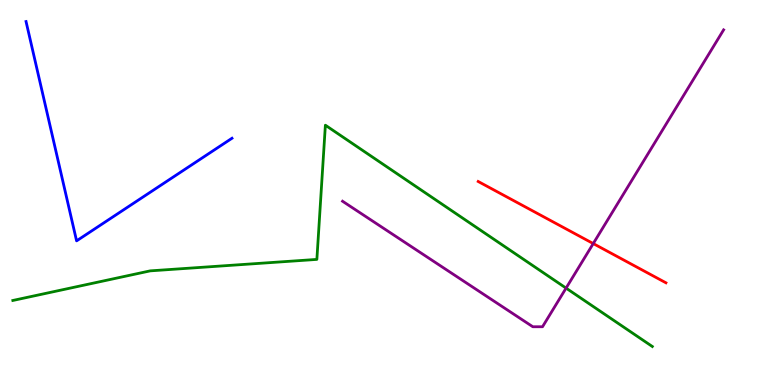[{'lines': ['blue', 'red'], 'intersections': []}, {'lines': ['green', 'red'], 'intersections': []}, {'lines': ['purple', 'red'], 'intersections': [{'x': 7.65, 'y': 3.67}]}, {'lines': ['blue', 'green'], 'intersections': []}, {'lines': ['blue', 'purple'], 'intersections': []}, {'lines': ['green', 'purple'], 'intersections': [{'x': 7.3, 'y': 2.52}]}]